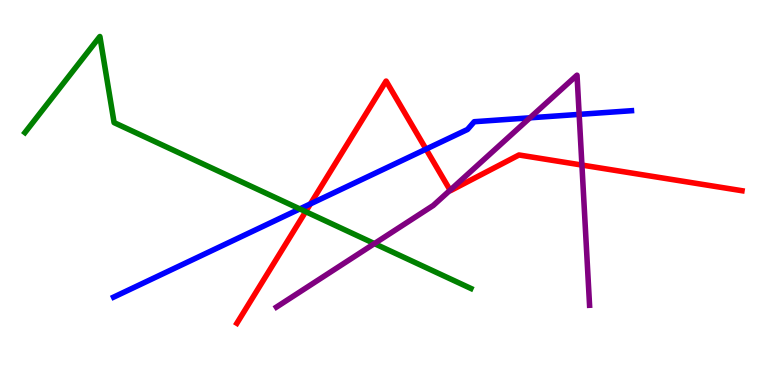[{'lines': ['blue', 'red'], 'intersections': [{'x': 4.01, 'y': 4.7}, {'x': 5.5, 'y': 6.13}]}, {'lines': ['green', 'red'], 'intersections': [{'x': 3.94, 'y': 4.5}]}, {'lines': ['purple', 'red'], 'intersections': [{'x': 5.81, 'y': 5.06}, {'x': 7.51, 'y': 5.71}]}, {'lines': ['blue', 'green'], 'intersections': [{'x': 3.87, 'y': 4.57}]}, {'lines': ['blue', 'purple'], 'intersections': [{'x': 6.84, 'y': 6.94}, {'x': 7.47, 'y': 7.03}]}, {'lines': ['green', 'purple'], 'intersections': [{'x': 4.83, 'y': 3.67}]}]